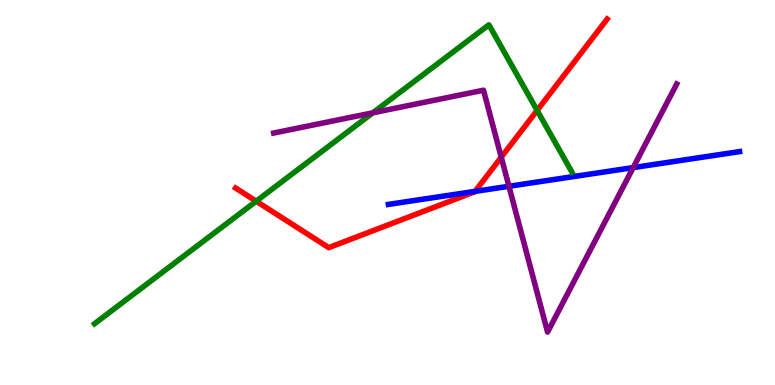[{'lines': ['blue', 'red'], 'intersections': [{'x': 6.13, 'y': 5.03}]}, {'lines': ['green', 'red'], 'intersections': [{'x': 3.31, 'y': 4.77}, {'x': 6.93, 'y': 7.13}]}, {'lines': ['purple', 'red'], 'intersections': [{'x': 6.47, 'y': 5.92}]}, {'lines': ['blue', 'green'], 'intersections': []}, {'lines': ['blue', 'purple'], 'intersections': [{'x': 6.57, 'y': 5.16}, {'x': 8.17, 'y': 5.65}]}, {'lines': ['green', 'purple'], 'intersections': [{'x': 4.81, 'y': 7.07}]}]